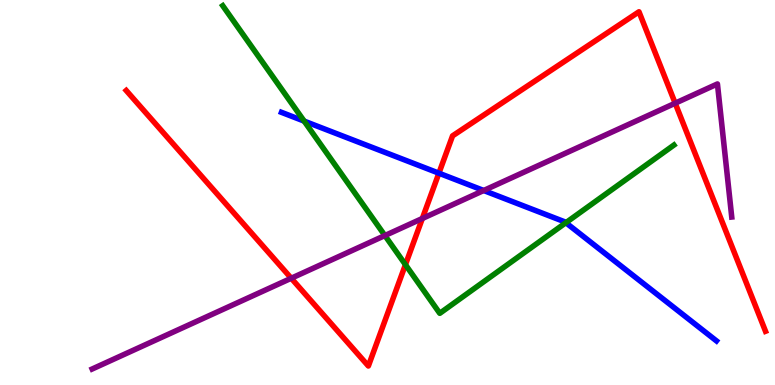[{'lines': ['blue', 'red'], 'intersections': [{'x': 5.66, 'y': 5.5}]}, {'lines': ['green', 'red'], 'intersections': [{'x': 5.23, 'y': 3.13}]}, {'lines': ['purple', 'red'], 'intersections': [{'x': 3.76, 'y': 2.77}, {'x': 5.45, 'y': 4.33}, {'x': 8.71, 'y': 7.32}]}, {'lines': ['blue', 'green'], 'intersections': [{'x': 3.92, 'y': 6.85}, {'x': 7.3, 'y': 4.22}]}, {'lines': ['blue', 'purple'], 'intersections': [{'x': 6.24, 'y': 5.05}]}, {'lines': ['green', 'purple'], 'intersections': [{'x': 4.97, 'y': 3.88}]}]